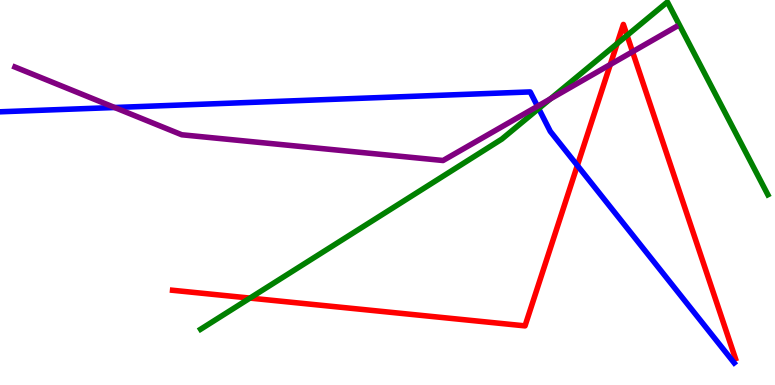[{'lines': ['blue', 'red'], 'intersections': [{'x': 7.45, 'y': 5.7}]}, {'lines': ['green', 'red'], 'intersections': [{'x': 3.23, 'y': 2.26}, {'x': 7.96, 'y': 8.87}, {'x': 8.09, 'y': 9.08}]}, {'lines': ['purple', 'red'], 'intersections': [{'x': 7.87, 'y': 8.32}, {'x': 8.16, 'y': 8.66}]}, {'lines': ['blue', 'green'], 'intersections': [{'x': 6.95, 'y': 7.18}]}, {'lines': ['blue', 'purple'], 'intersections': [{'x': 1.48, 'y': 7.21}, {'x': 6.94, 'y': 7.24}]}, {'lines': ['green', 'purple'], 'intersections': [{'x': 7.1, 'y': 7.43}]}]